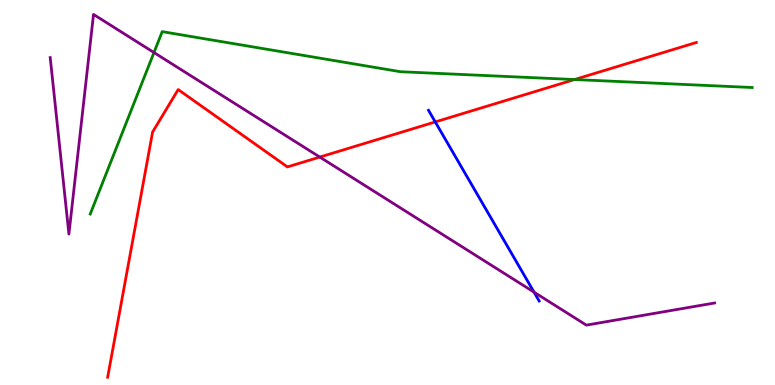[{'lines': ['blue', 'red'], 'intersections': [{'x': 5.62, 'y': 6.83}]}, {'lines': ['green', 'red'], 'intersections': [{'x': 7.41, 'y': 7.93}]}, {'lines': ['purple', 'red'], 'intersections': [{'x': 4.13, 'y': 5.92}]}, {'lines': ['blue', 'green'], 'intersections': []}, {'lines': ['blue', 'purple'], 'intersections': [{'x': 6.89, 'y': 2.41}]}, {'lines': ['green', 'purple'], 'intersections': [{'x': 1.99, 'y': 8.64}]}]